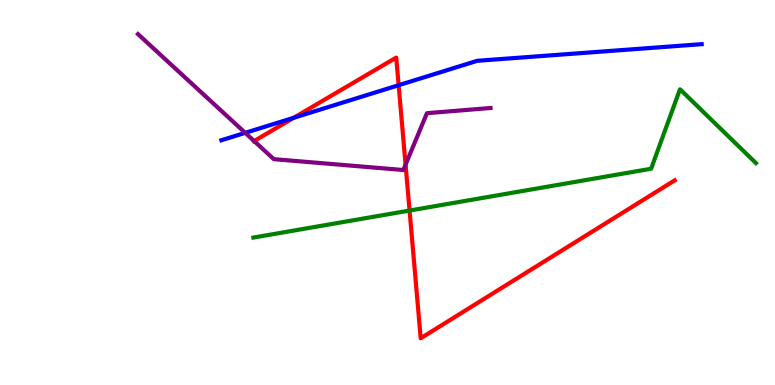[{'lines': ['blue', 'red'], 'intersections': [{'x': 3.79, 'y': 6.94}, {'x': 5.14, 'y': 7.79}]}, {'lines': ['green', 'red'], 'intersections': [{'x': 5.28, 'y': 4.53}]}, {'lines': ['purple', 'red'], 'intersections': [{'x': 3.28, 'y': 6.34}, {'x': 5.23, 'y': 5.72}]}, {'lines': ['blue', 'green'], 'intersections': []}, {'lines': ['blue', 'purple'], 'intersections': [{'x': 3.16, 'y': 6.55}]}, {'lines': ['green', 'purple'], 'intersections': []}]